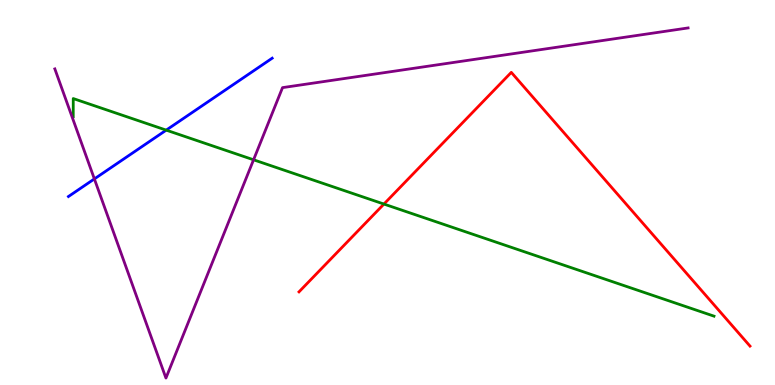[{'lines': ['blue', 'red'], 'intersections': []}, {'lines': ['green', 'red'], 'intersections': [{'x': 4.95, 'y': 4.7}]}, {'lines': ['purple', 'red'], 'intersections': []}, {'lines': ['blue', 'green'], 'intersections': [{'x': 2.14, 'y': 6.62}]}, {'lines': ['blue', 'purple'], 'intersections': [{'x': 1.22, 'y': 5.35}]}, {'lines': ['green', 'purple'], 'intersections': [{'x': 3.27, 'y': 5.85}]}]